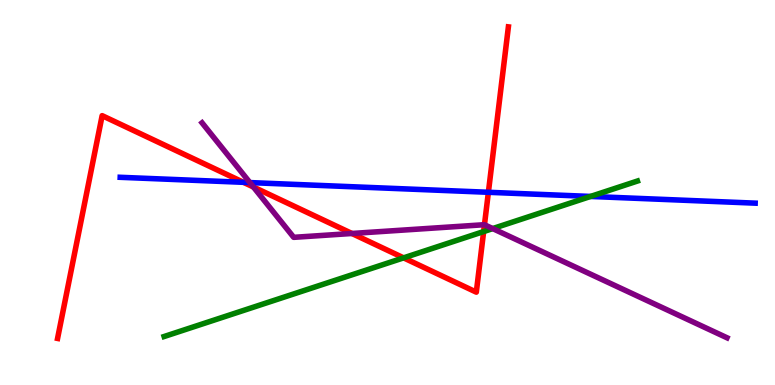[{'lines': ['blue', 'red'], 'intersections': [{'x': 3.14, 'y': 5.26}, {'x': 6.3, 'y': 5.01}]}, {'lines': ['green', 'red'], 'intersections': [{'x': 5.21, 'y': 3.3}, {'x': 6.24, 'y': 3.99}]}, {'lines': ['purple', 'red'], 'intersections': [{'x': 3.27, 'y': 5.14}, {'x': 4.54, 'y': 3.94}, {'x': 6.25, 'y': 4.16}]}, {'lines': ['blue', 'green'], 'intersections': [{'x': 7.62, 'y': 4.9}]}, {'lines': ['blue', 'purple'], 'intersections': [{'x': 3.22, 'y': 5.26}]}, {'lines': ['green', 'purple'], 'intersections': [{'x': 6.36, 'y': 4.06}]}]